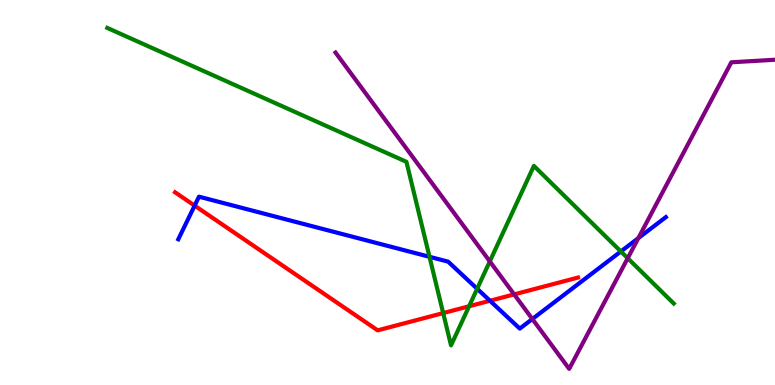[{'lines': ['blue', 'red'], 'intersections': [{'x': 2.51, 'y': 4.66}, {'x': 6.32, 'y': 2.19}]}, {'lines': ['green', 'red'], 'intersections': [{'x': 5.72, 'y': 1.87}, {'x': 6.05, 'y': 2.05}]}, {'lines': ['purple', 'red'], 'intersections': [{'x': 6.63, 'y': 2.35}]}, {'lines': ['blue', 'green'], 'intersections': [{'x': 5.54, 'y': 3.33}, {'x': 6.16, 'y': 2.5}, {'x': 8.01, 'y': 3.47}]}, {'lines': ['blue', 'purple'], 'intersections': [{'x': 6.87, 'y': 1.71}, {'x': 8.24, 'y': 3.81}]}, {'lines': ['green', 'purple'], 'intersections': [{'x': 6.32, 'y': 3.21}, {'x': 8.1, 'y': 3.29}]}]